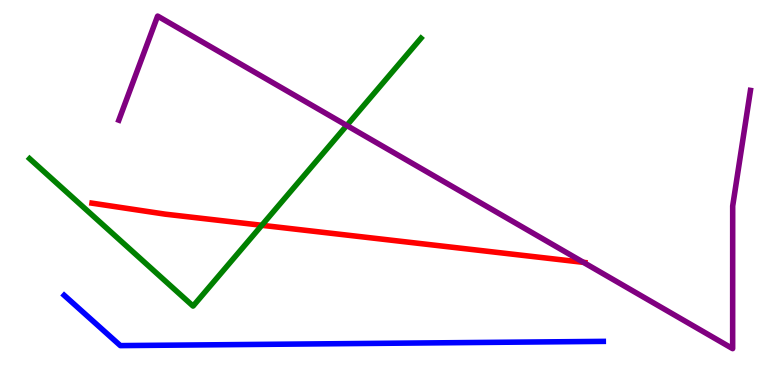[{'lines': ['blue', 'red'], 'intersections': []}, {'lines': ['green', 'red'], 'intersections': [{'x': 3.38, 'y': 4.15}]}, {'lines': ['purple', 'red'], 'intersections': [{'x': 7.53, 'y': 3.19}]}, {'lines': ['blue', 'green'], 'intersections': []}, {'lines': ['blue', 'purple'], 'intersections': []}, {'lines': ['green', 'purple'], 'intersections': [{'x': 4.47, 'y': 6.74}]}]